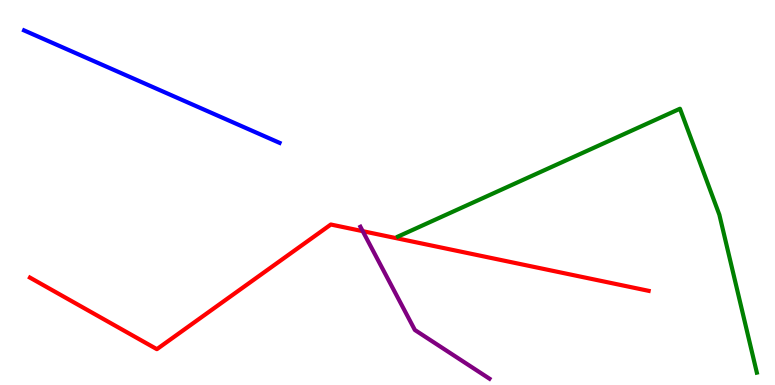[{'lines': ['blue', 'red'], 'intersections': []}, {'lines': ['green', 'red'], 'intersections': []}, {'lines': ['purple', 'red'], 'intersections': [{'x': 4.68, 'y': 4.0}]}, {'lines': ['blue', 'green'], 'intersections': []}, {'lines': ['blue', 'purple'], 'intersections': []}, {'lines': ['green', 'purple'], 'intersections': []}]